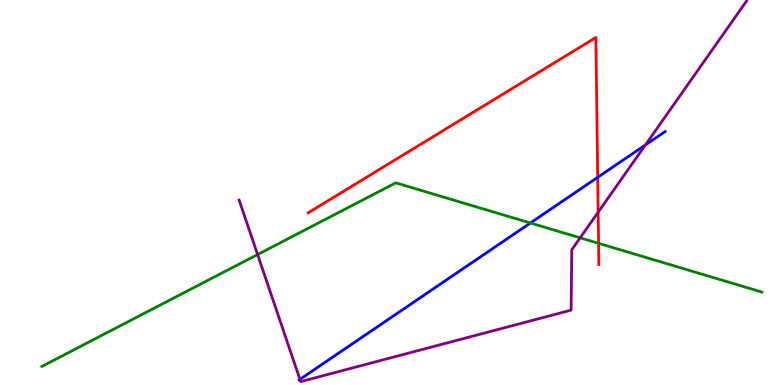[{'lines': ['blue', 'red'], 'intersections': [{'x': 7.71, 'y': 5.39}]}, {'lines': ['green', 'red'], 'intersections': [{'x': 7.72, 'y': 3.68}]}, {'lines': ['purple', 'red'], 'intersections': [{'x': 7.72, 'y': 4.49}]}, {'lines': ['blue', 'green'], 'intersections': [{'x': 6.84, 'y': 4.21}]}, {'lines': ['blue', 'purple'], 'intersections': [{'x': 3.87, 'y': 0.146}, {'x': 8.33, 'y': 6.24}]}, {'lines': ['green', 'purple'], 'intersections': [{'x': 3.32, 'y': 3.39}, {'x': 7.49, 'y': 3.82}]}]